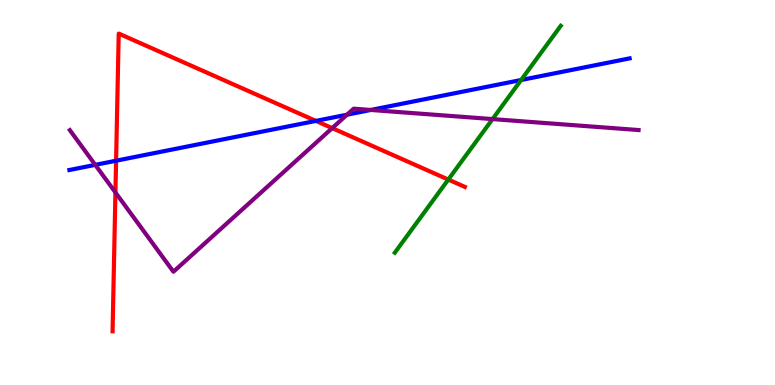[{'lines': ['blue', 'red'], 'intersections': [{'x': 1.5, 'y': 5.83}, {'x': 4.08, 'y': 6.86}]}, {'lines': ['green', 'red'], 'intersections': [{'x': 5.78, 'y': 5.34}]}, {'lines': ['purple', 'red'], 'intersections': [{'x': 1.49, 'y': 5.0}, {'x': 4.29, 'y': 6.67}]}, {'lines': ['blue', 'green'], 'intersections': [{'x': 6.72, 'y': 7.92}]}, {'lines': ['blue', 'purple'], 'intersections': [{'x': 1.23, 'y': 5.72}, {'x': 4.48, 'y': 7.02}, {'x': 4.78, 'y': 7.14}]}, {'lines': ['green', 'purple'], 'intersections': [{'x': 6.36, 'y': 6.91}]}]